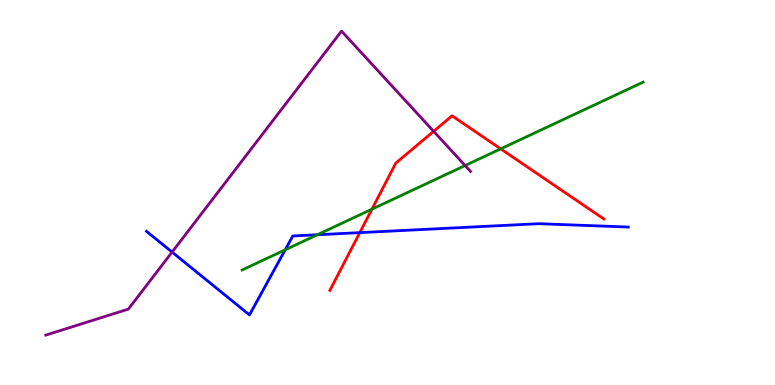[{'lines': ['blue', 'red'], 'intersections': [{'x': 4.64, 'y': 3.96}]}, {'lines': ['green', 'red'], 'intersections': [{'x': 4.8, 'y': 4.57}, {'x': 6.46, 'y': 6.13}]}, {'lines': ['purple', 'red'], 'intersections': [{'x': 5.6, 'y': 6.59}]}, {'lines': ['blue', 'green'], 'intersections': [{'x': 3.68, 'y': 3.51}, {'x': 4.1, 'y': 3.9}]}, {'lines': ['blue', 'purple'], 'intersections': [{'x': 2.22, 'y': 3.45}]}, {'lines': ['green', 'purple'], 'intersections': [{'x': 6.0, 'y': 5.7}]}]